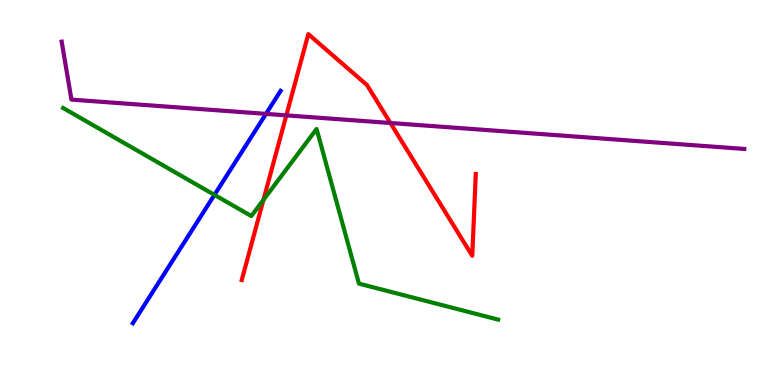[{'lines': ['blue', 'red'], 'intersections': []}, {'lines': ['green', 'red'], 'intersections': [{'x': 3.4, 'y': 4.81}]}, {'lines': ['purple', 'red'], 'intersections': [{'x': 3.69, 'y': 7.0}, {'x': 5.04, 'y': 6.81}]}, {'lines': ['blue', 'green'], 'intersections': [{'x': 2.77, 'y': 4.94}]}, {'lines': ['blue', 'purple'], 'intersections': [{'x': 3.43, 'y': 7.04}]}, {'lines': ['green', 'purple'], 'intersections': []}]